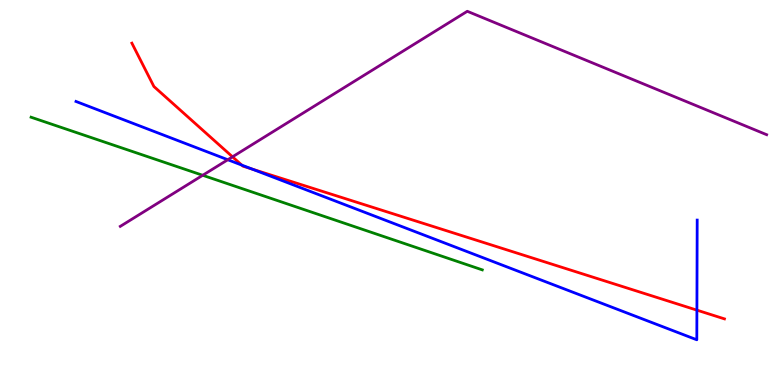[{'lines': ['blue', 'red'], 'intersections': [{'x': 3.12, 'y': 5.71}, {'x': 3.25, 'y': 5.61}, {'x': 8.99, 'y': 1.94}]}, {'lines': ['green', 'red'], 'intersections': []}, {'lines': ['purple', 'red'], 'intersections': [{'x': 3.0, 'y': 5.93}]}, {'lines': ['blue', 'green'], 'intersections': []}, {'lines': ['blue', 'purple'], 'intersections': [{'x': 2.94, 'y': 5.85}]}, {'lines': ['green', 'purple'], 'intersections': [{'x': 2.62, 'y': 5.45}]}]